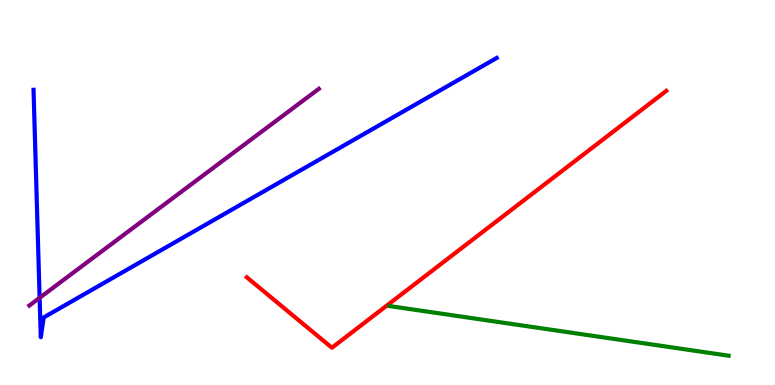[{'lines': ['blue', 'red'], 'intersections': []}, {'lines': ['green', 'red'], 'intersections': []}, {'lines': ['purple', 'red'], 'intersections': []}, {'lines': ['blue', 'green'], 'intersections': []}, {'lines': ['blue', 'purple'], 'intersections': [{'x': 0.511, 'y': 2.26}]}, {'lines': ['green', 'purple'], 'intersections': []}]